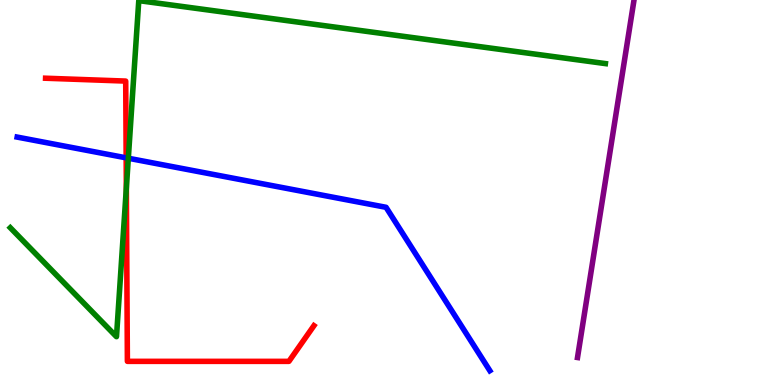[{'lines': ['blue', 'red'], 'intersections': [{'x': 1.63, 'y': 5.9}]}, {'lines': ['green', 'red'], 'intersections': [{'x': 1.63, 'y': 5.12}]}, {'lines': ['purple', 'red'], 'intersections': []}, {'lines': ['blue', 'green'], 'intersections': [{'x': 1.66, 'y': 5.89}]}, {'lines': ['blue', 'purple'], 'intersections': []}, {'lines': ['green', 'purple'], 'intersections': []}]